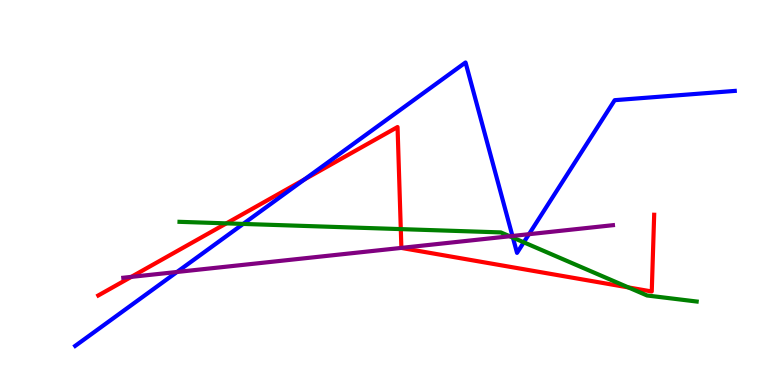[{'lines': ['blue', 'red'], 'intersections': [{'x': 3.93, 'y': 5.34}]}, {'lines': ['green', 'red'], 'intersections': [{'x': 2.92, 'y': 4.2}, {'x': 5.17, 'y': 4.05}, {'x': 8.11, 'y': 2.53}]}, {'lines': ['purple', 'red'], 'intersections': [{'x': 1.69, 'y': 2.81}, {'x': 5.18, 'y': 3.56}]}, {'lines': ['blue', 'green'], 'intersections': [{'x': 3.14, 'y': 4.18}, {'x': 6.62, 'y': 3.83}, {'x': 6.76, 'y': 3.71}]}, {'lines': ['blue', 'purple'], 'intersections': [{'x': 2.28, 'y': 2.94}, {'x': 6.61, 'y': 3.87}, {'x': 6.83, 'y': 3.92}]}, {'lines': ['green', 'purple'], 'intersections': [{'x': 6.58, 'y': 3.86}]}]